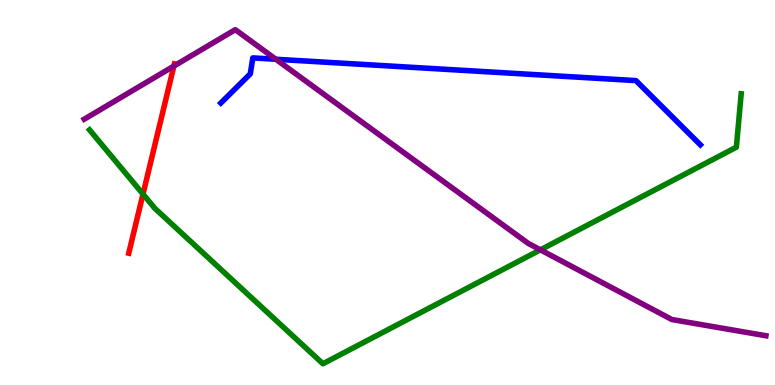[{'lines': ['blue', 'red'], 'intersections': []}, {'lines': ['green', 'red'], 'intersections': [{'x': 1.85, 'y': 4.96}]}, {'lines': ['purple', 'red'], 'intersections': [{'x': 2.24, 'y': 8.28}]}, {'lines': ['blue', 'green'], 'intersections': []}, {'lines': ['blue', 'purple'], 'intersections': [{'x': 3.56, 'y': 8.46}]}, {'lines': ['green', 'purple'], 'intersections': [{'x': 6.97, 'y': 3.51}]}]